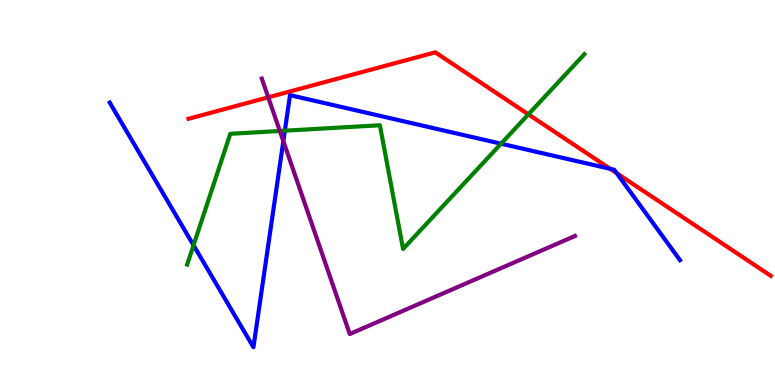[{'lines': ['blue', 'red'], 'intersections': [{'x': 7.87, 'y': 5.62}, {'x': 7.96, 'y': 5.5}]}, {'lines': ['green', 'red'], 'intersections': [{'x': 6.82, 'y': 7.03}]}, {'lines': ['purple', 'red'], 'intersections': [{'x': 3.46, 'y': 7.47}]}, {'lines': ['blue', 'green'], 'intersections': [{'x': 2.5, 'y': 3.63}, {'x': 3.68, 'y': 6.61}, {'x': 6.47, 'y': 6.27}]}, {'lines': ['blue', 'purple'], 'intersections': [{'x': 3.66, 'y': 6.33}]}, {'lines': ['green', 'purple'], 'intersections': [{'x': 3.61, 'y': 6.6}]}]